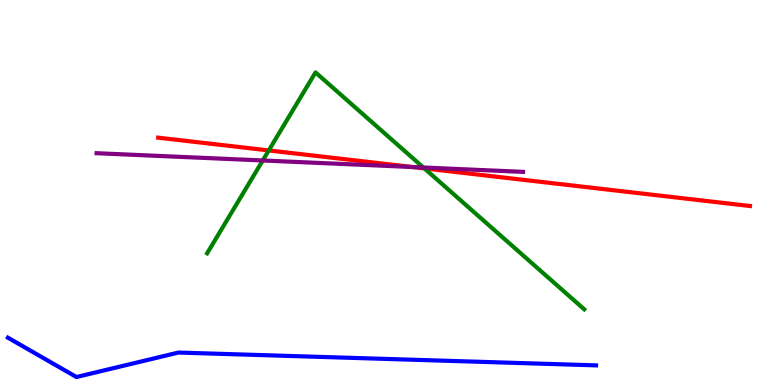[{'lines': ['blue', 'red'], 'intersections': []}, {'lines': ['green', 'red'], 'intersections': [{'x': 3.47, 'y': 6.09}, {'x': 5.48, 'y': 5.63}]}, {'lines': ['purple', 'red'], 'intersections': [{'x': 5.32, 'y': 5.66}]}, {'lines': ['blue', 'green'], 'intersections': []}, {'lines': ['blue', 'purple'], 'intersections': []}, {'lines': ['green', 'purple'], 'intersections': [{'x': 3.39, 'y': 5.83}, {'x': 5.46, 'y': 5.65}]}]